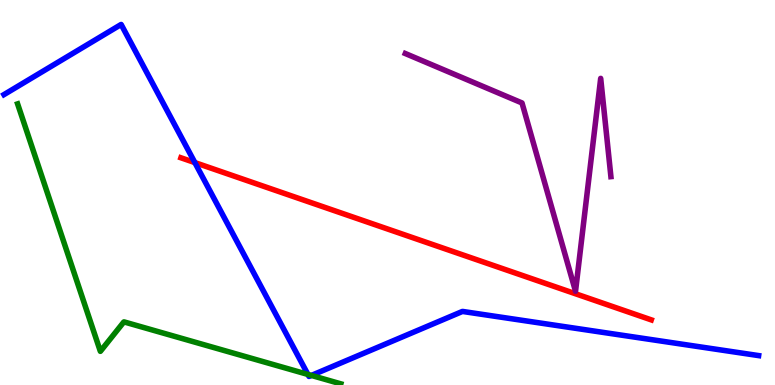[{'lines': ['blue', 'red'], 'intersections': [{'x': 2.51, 'y': 5.78}]}, {'lines': ['green', 'red'], 'intersections': []}, {'lines': ['purple', 'red'], 'intersections': []}, {'lines': ['blue', 'green'], 'intersections': [{'x': 3.97, 'y': 0.274}, {'x': 4.02, 'y': 0.249}]}, {'lines': ['blue', 'purple'], 'intersections': []}, {'lines': ['green', 'purple'], 'intersections': []}]